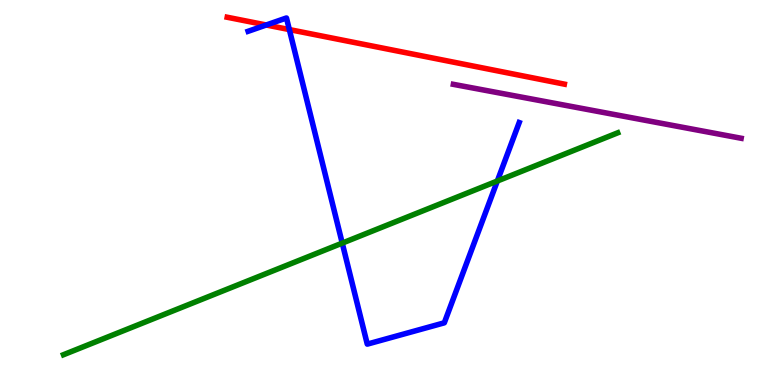[{'lines': ['blue', 'red'], 'intersections': [{'x': 3.44, 'y': 9.35}, {'x': 3.73, 'y': 9.23}]}, {'lines': ['green', 'red'], 'intersections': []}, {'lines': ['purple', 'red'], 'intersections': []}, {'lines': ['blue', 'green'], 'intersections': [{'x': 4.42, 'y': 3.69}, {'x': 6.42, 'y': 5.3}]}, {'lines': ['blue', 'purple'], 'intersections': []}, {'lines': ['green', 'purple'], 'intersections': []}]